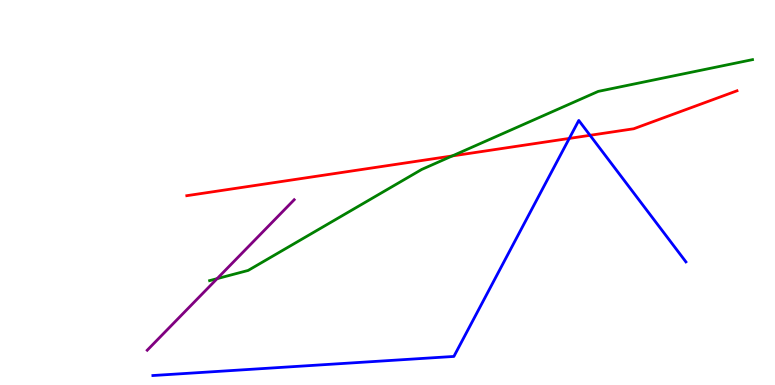[{'lines': ['blue', 'red'], 'intersections': [{'x': 7.35, 'y': 6.4}, {'x': 7.61, 'y': 6.49}]}, {'lines': ['green', 'red'], 'intersections': [{'x': 5.84, 'y': 5.95}]}, {'lines': ['purple', 'red'], 'intersections': []}, {'lines': ['blue', 'green'], 'intersections': []}, {'lines': ['blue', 'purple'], 'intersections': []}, {'lines': ['green', 'purple'], 'intersections': [{'x': 2.8, 'y': 2.76}]}]